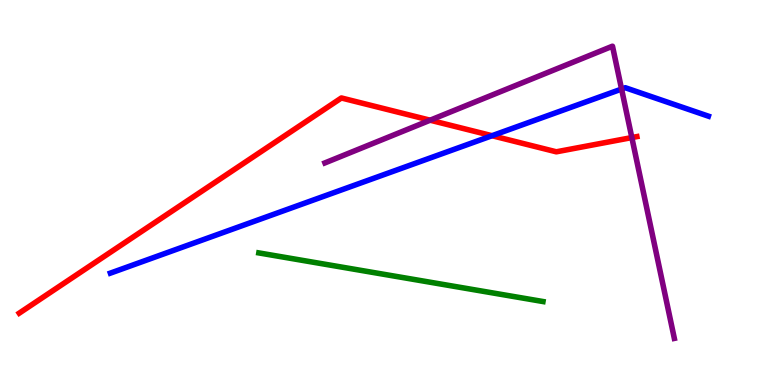[{'lines': ['blue', 'red'], 'intersections': [{'x': 6.35, 'y': 6.48}]}, {'lines': ['green', 'red'], 'intersections': []}, {'lines': ['purple', 'red'], 'intersections': [{'x': 5.55, 'y': 6.88}, {'x': 8.15, 'y': 6.43}]}, {'lines': ['blue', 'green'], 'intersections': []}, {'lines': ['blue', 'purple'], 'intersections': [{'x': 8.02, 'y': 7.69}]}, {'lines': ['green', 'purple'], 'intersections': []}]